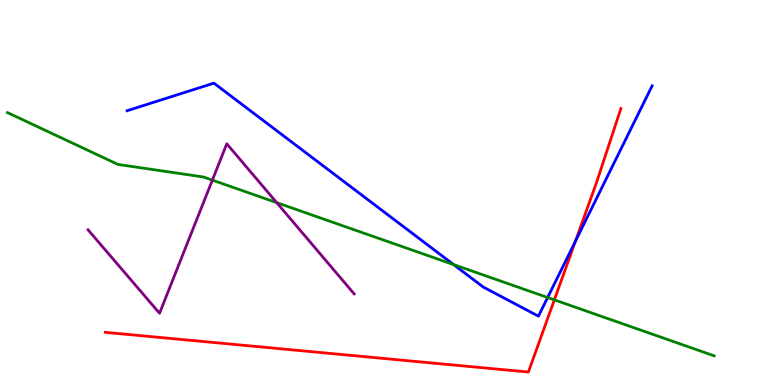[{'lines': ['blue', 'red'], 'intersections': [{'x': 7.42, 'y': 3.73}]}, {'lines': ['green', 'red'], 'intersections': [{'x': 7.15, 'y': 2.21}]}, {'lines': ['purple', 'red'], 'intersections': []}, {'lines': ['blue', 'green'], 'intersections': [{'x': 5.85, 'y': 3.13}, {'x': 7.07, 'y': 2.27}]}, {'lines': ['blue', 'purple'], 'intersections': []}, {'lines': ['green', 'purple'], 'intersections': [{'x': 2.74, 'y': 5.32}, {'x': 3.57, 'y': 4.74}]}]